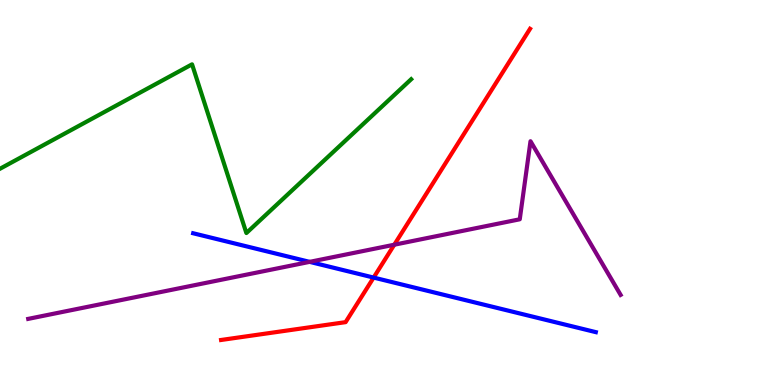[{'lines': ['blue', 'red'], 'intersections': [{'x': 4.82, 'y': 2.79}]}, {'lines': ['green', 'red'], 'intersections': []}, {'lines': ['purple', 'red'], 'intersections': [{'x': 5.09, 'y': 3.64}]}, {'lines': ['blue', 'green'], 'intersections': []}, {'lines': ['blue', 'purple'], 'intersections': [{'x': 4.0, 'y': 3.2}]}, {'lines': ['green', 'purple'], 'intersections': []}]